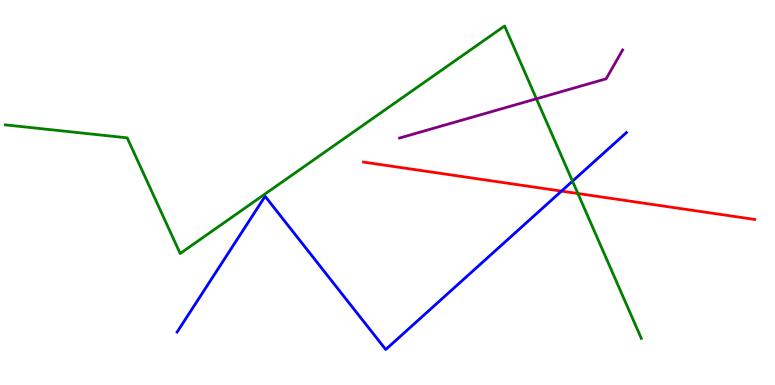[{'lines': ['blue', 'red'], 'intersections': [{'x': 7.25, 'y': 5.04}]}, {'lines': ['green', 'red'], 'intersections': [{'x': 7.46, 'y': 4.97}]}, {'lines': ['purple', 'red'], 'intersections': []}, {'lines': ['blue', 'green'], 'intersections': [{'x': 7.39, 'y': 5.29}]}, {'lines': ['blue', 'purple'], 'intersections': []}, {'lines': ['green', 'purple'], 'intersections': [{'x': 6.92, 'y': 7.43}]}]